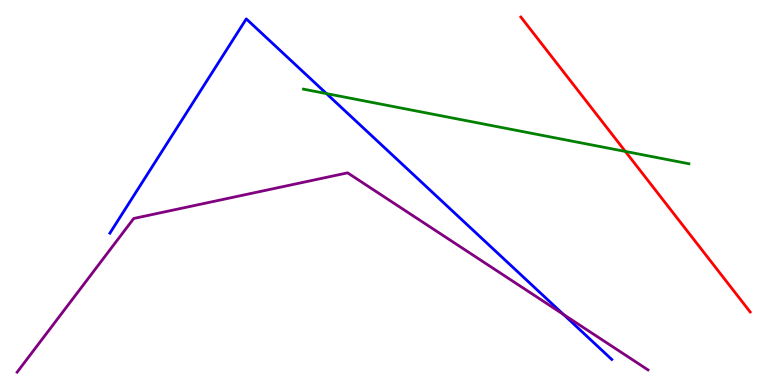[{'lines': ['blue', 'red'], 'intersections': []}, {'lines': ['green', 'red'], 'intersections': [{'x': 8.07, 'y': 6.07}]}, {'lines': ['purple', 'red'], 'intersections': []}, {'lines': ['blue', 'green'], 'intersections': [{'x': 4.21, 'y': 7.57}]}, {'lines': ['blue', 'purple'], 'intersections': [{'x': 7.27, 'y': 1.83}]}, {'lines': ['green', 'purple'], 'intersections': []}]